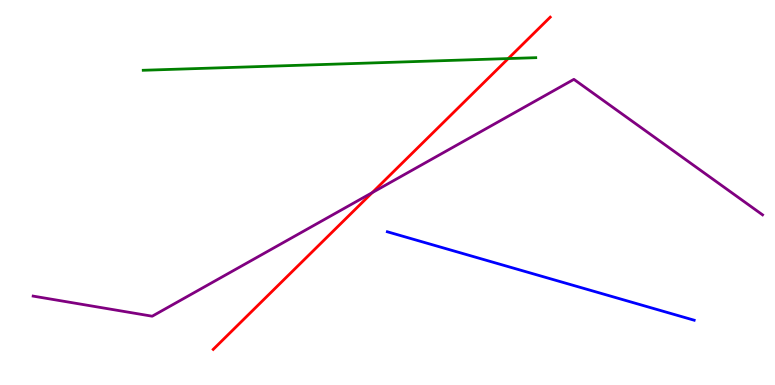[{'lines': ['blue', 'red'], 'intersections': []}, {'lines': ['green', 'red'], 'intersections': [{'x': 6.56, 'y': 8.48}]}, {'lines': ['purple', 'red'], 'intersections': [{'x': 4.8, 'y': 5.0}]}, {'lines': ['blue', 'green'], 'intersections': []}, {'lines': ['blue', 'purple'], 'intersections': []}, {'lines': ['green', 'purple'], 'intersections': []}]